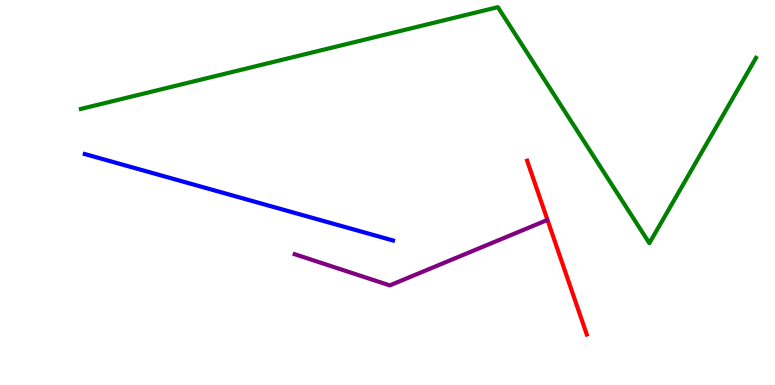[{'lines': ['blue', 'red'], 'intersections': []}, {'lines': ['green', 'red'], 'intersections': []}, {'lines': ['purple', 'red'], 'intersections': []}, {'lines': ['blue', 'green'], 'intersections': []}, {'lines': ['blue', 'purple'], 'intersections': []}, {'lines': ['green', 'purple'], 'intersections': []}]